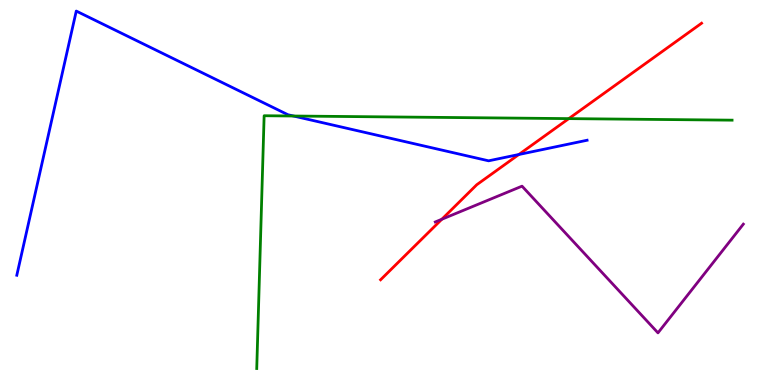[{'lines': ['blue', 'red'], 'intersections': [{'x': 6.69, 'y': 5.99}]}, {'lines': ['green', 'red'], 'intersections': [{'x': 7.34, 'y': 6.92}]}, {'lines': ['purple', 'red'], 'intersections': [{'x': 5.7, 'y': 4.31}]}, {'lines': ['blue', 'green'], 'intersections': [{'x': 3.79, 'y': 6.99}]}, {'lines': ['blue', 'purple'], 'intersections': []}, {'lines': ['green', 'purple'], 'intersections': []}]